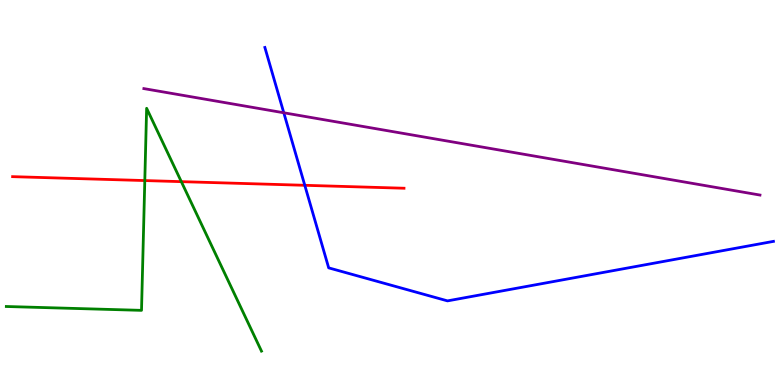[{'lines': ['blue', 'red'], 'intersections': [{'x': 3.93, 'y': 5.19}]}, {'lines': ['green', 'red'], 'intersections': [{'x': 1.87, 'y': 5.31}, {'x': 2.34, 'y': 5.28}]}, {'lines': ['purple', 'red'], 'intersections': []}, {'lines': ['blue', 'green'], 'intersections': []}, {'lines': ['blue', 'purple'], 'intersections': [{'x': 3.66, 'y': 7.07}]}, {'lines': ['green', 'purple'], 'intersections': []}]